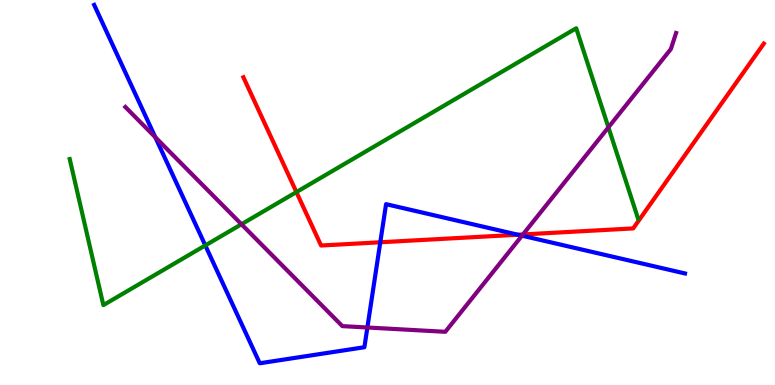[{'lines': ['blue', 'red'], 'intersections': [{'x': 4.91, 'y': 3.71}, {'x': 6.68, 'y': 3.9}]}, {'lines': ['green', 'red'], 'intersections': [{'x': 3.82, 'y': 5.01}]}, {'lines': ['purple', 'red'], 'intersections': [{'x': 6.75, 'y': 3.91}]}, {'lines': ['blue', 'green'], 'intersections': [{'x': 2.65, 'y': 3.63}]}, {'lines': ['blue', 'purple'], 'intersections': [{'x': 2.0, 'y': 6.44}, {'x': 4.74, 'y': 1.49}, {'x': 6.74, 'y': 3.88}]}, {'lines': ['green', 'purple'], 'intersections': [{'x': 3.12, 'y': 4.18}, {'x': 7.85, 'y': 6.69}]}]